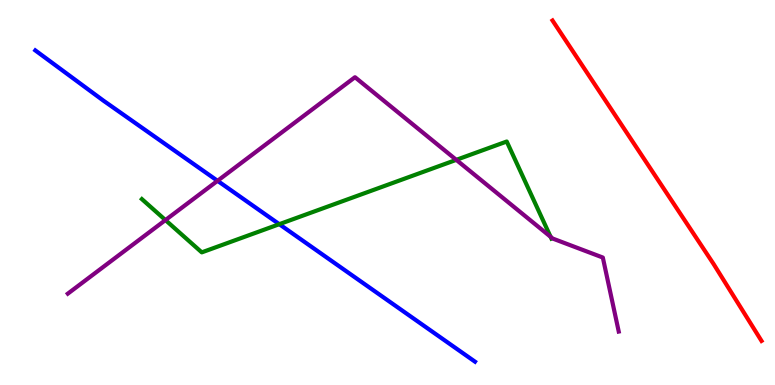[{'lines': ['blue', 'red'], 'intersections': []}, {'lines': ['green', 'red'], 'intersections': []}, {'lines': ['purple', 'red'], 'intersections': []}, {'lines': ['blue', 'green'], 'intersections': [{'x': 3.6, 'y': 4.18}]}, {'lines': ['blue', 'purple'], 'intersections': [{'x': 2.81, 'y': 5.3}]}, {'lines': ['green', 'purple'], 'intersections': [{'x': 2.13, 'y': 4.28}, {'x': 5.89, 'y': 5.85}, {'x': 7.1, 'y': 3.85}]}]